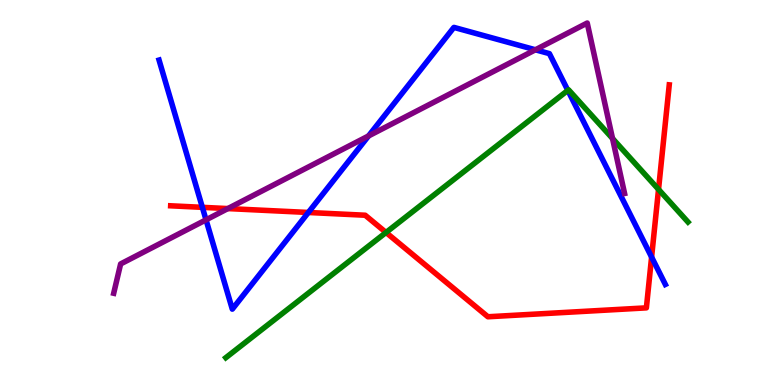[{'lines': ['blue', 'red'], 'intersections': [{'x': 2.61, 'y': 4.61}, {'x': 3.98, 'y': 4.48}, {'x': 8.41, 'y': 3.32}]}, {'lines': ['green', 'red'], 'intersections': [{'x': 4.98, 'y': 3.96}, {'x': 8.5, 'y': 5.08}]}, {'lines': ['purple', 'red'], 'intersections': [{'x': 2.94, 'y': 4.58}]}, {'lines': ['blue', 'green'], 'intersections': [{'x': 7.33, 'y': 7.65}]}, {'lines': ['blue', 'purple'], 'intersections': [{'x': 2.66, 'y': 4.29}, {'x': 4.76, 'y': 6.47}, {'x': 6.91, 'y': 8.71}]}, {'lines': ['green', 'purple'], 'intersections': [{'x': 7.9, 'y': 6.4}]}]